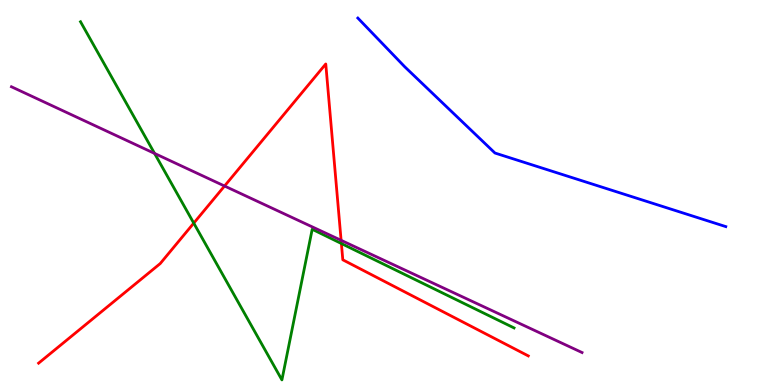[{'lines': ['blue', 'red'], 'intersections': []}, {'lines': ['green', 'red'], 'intersections': [{'x': 2.5, 'y': 4.2}, {'x': 4.41, 'y': 3.67}]}, {'lines': ['purple', 'red'], 'intersections': [{'x': 2.9, 'y': 5.17}, {'x': 4.4, 'y': 3.76}]}, {'lines': ['blue', 'green'], 'intersections': []}, {'lines': ['blue', 'purple'], 'intersections': []}, {'lines': ['green', 'purple'], 'intersections': [{'x': 1.99, 'y': 6.01}]}]